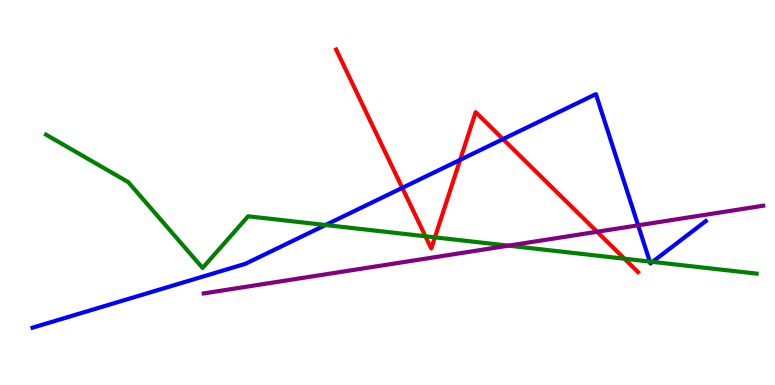[{'lines': ['blue', 'red'], 'intersections': [{'x': 5.19, 'y': 5.12}, {'x': 5.94, 'y': 5.85}, {'x': 6.49, 'y': 6.39}]}, {'lines': ['green', 'red'], 'intersections': [{'x': 5.49, 'y': 3.86}, {'x': 5.61, 'y': 3.84}, {'x': 8.06, 'y': 3.28}]}, {'lines': ['purple', 'red'], 'intersections': [{'x': 7.7, 'y': 3.98}]}, {'lines': ['blue', 'green'], 'intersections': [{'x': 4.2, 'y': 4.16}, {'x': 8.38, 'y': 3.21}, {'x': 8.42, 'y': 3.2}]}, {'lines': ['blue', 'purple'], 'intersections': [{'x': 8.23, 'y': 4.15}]}, {'lines': ['green', 'purple'], 'intersections': [{'x': 6.56, 'y': 3.62}]}]